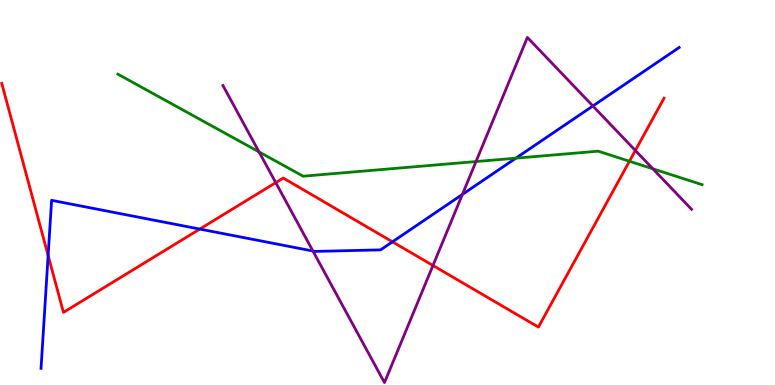[{'lines': ['blue', 'red'], 'intersections': [{'x': 0.621, 'y': 3.36}, {'x': 2.58, 'y': 4.05}, {'x': 5.06, 'y': 3.72}]}, {'lines': ['green', 'red'], 'intersections': [{'x': 8.12, 'y': 5.81}]}, {'lines': ['purple', 'red'], 'intersections': [{'x': 3.56, 'y': 5.26}, {'x': 5.59, 'y': 3.1}, {'x': 8.2, 'y': 6.09}]}, {'lines': ['blue', 'green'], 'intersections': [{'x': 6.66, 'y': 5.89}]}, {'lines': ['blue', 'purple'], 'intersections': [{'x': 4.04, 'y': 3.48}, {'x': 5.97, 'y': 4.95}, {'x': 7.65, 'y': 7.25}]}, {'lines': ['green', 'purple'], 'intersections': [{'x': 3.34, 'y': 6.05}, {'x': 6.14, 'y': 5.8}, {'x': 8.42, 'y': 5.62}]}]